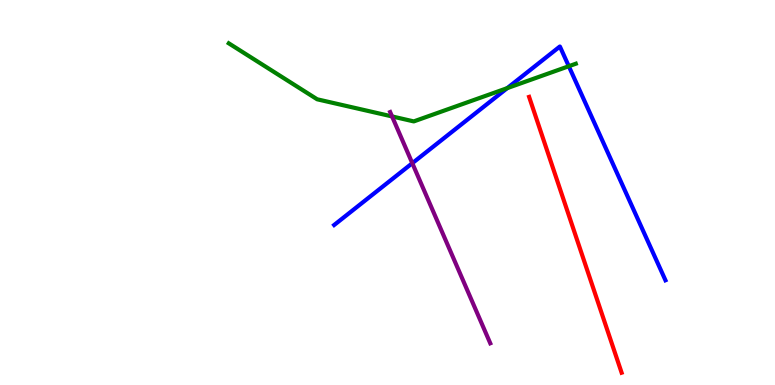[{'lines': ['blue', 'red'], 'intersections': []}, {'lines': ['green', 'red'], 'intersections': []}, {'lines': ['purple', 'red'], 'intersections': []}, {'lines': ['blue', 'green'], 'intersections': [{'x': 6.54, 'y': 7.71}, {'x': 7.34, 'y': 8.28}]}, {'lines': ['blue', 'purple'], 'intersections': [{'x': 5.32, 'y': 5.76}]}, {'lines': ['green', 'purple'], 'intersections': [{'x': 5.06, 'y': 6.98}]}]